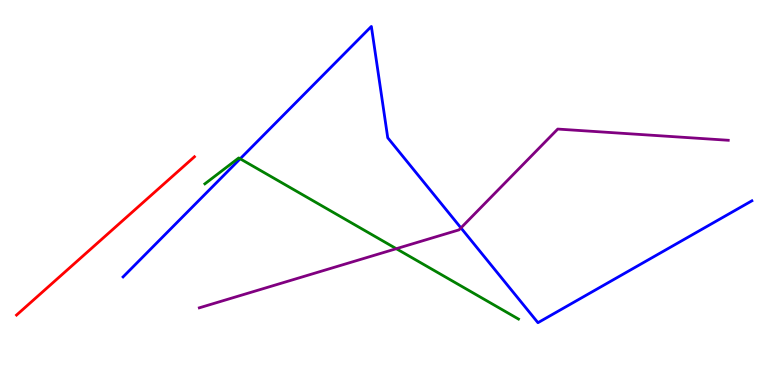[{'lines': ['blue', 'red'], 'intersections': []}, {'lines': ['green', 'red'], 'intersections': []}, {'lines': ['purple', 'red'], 'intersections': []}, {'lines': ['blue', 'green'], 'intersections': [{'x': 3.1, 'y': 5.88}]}, {'lines': ['blue', 'purple'], 'intersections': [{'x': 5.95, 'y': 4.08}]}, {'lines': ['green', 'purple'], 'intersections': [{'x': 5.11, 'y': 3.54}]}]